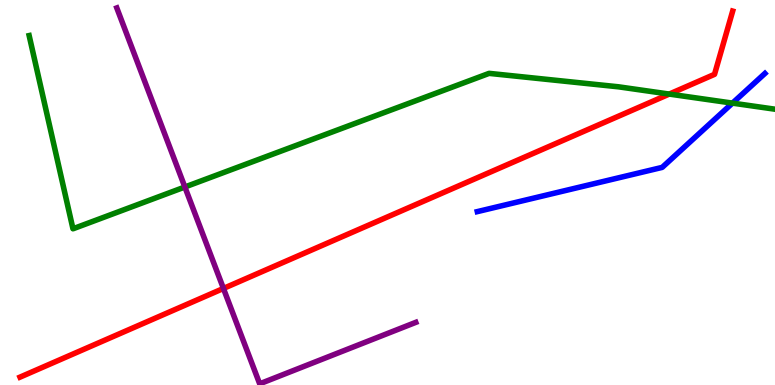[{'lines': ['blue', 'red'], 'intersections': []}, {'lines': ['green', 'red'], 'intersections': [{'x': 8.64, 'y': 7.56}]}, {'lines': ['purple', 'red'], 'intersections': [{'x': 2.88, 'y': 2.51}]}, {'lines': ['blue', 'green'], 'intersections': [{'x': 9.45, 'y': 7.32}]}, {'lines': ['blue', 'purple'], 'intersections': []}, {'lines': ['green', 'purple'], 'intersections': [{'x': 2.39, 'y': 5.14}]}]